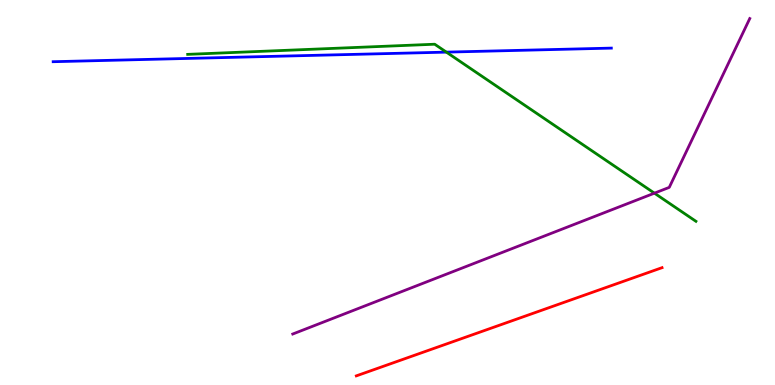[{'lines': ['blue', 'red'], 'intersections': []}, {'lines': ['green', 'red'], 'intersections': []}, {'lines': ['purple', 'red'], 'intersections': []}, {'lines': ['blue', 'green'], 'intersections': [{'x': 5.76, 'y': 8.65}]}, {'lines': ['blue', 'purple'], 'intersections': []}, {'lines': ['green', 'purple'], 'intersections': [{'x': 8.44, 'y': 4.98}]}]